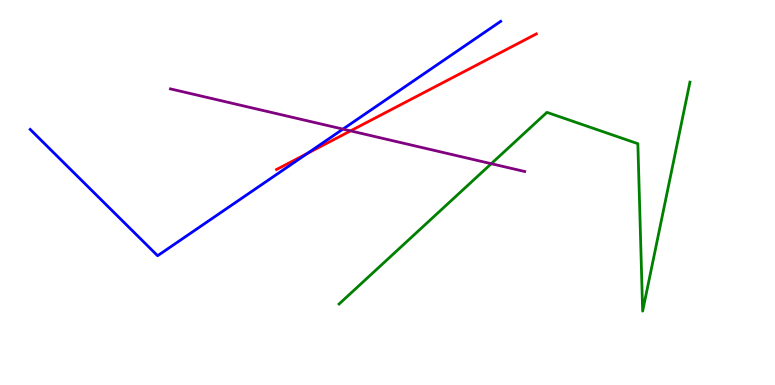[{'lines': ['blue', 'red'], 'intersections': [{'x': 3.97, 'y': 6.02}]}, {'lines': ['green', 'red'], 'intersections': []}, {'lines': ['purple', 'red'], 'intersections': [{'x': 4.52, 'y': 6.6}]}, {'lines': ['blue', 'green'], 'intersections': []}, {'lines': ['blue', 'purple'], 'intersections': [{'x': 4.43, 'y': 6.65}]}, {'lines': ['green', 'purple'], 'intersections': [{'x': 6.34, 'y': 5.75}]}]